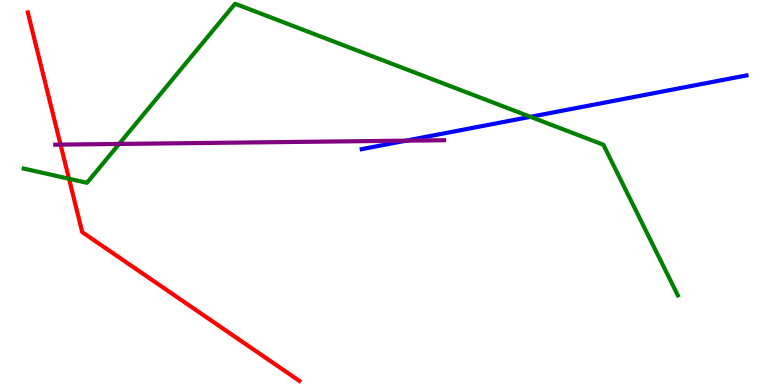[{'lines': ['blue', 'red'], 'intersections': []}, {'lines': ['green', 'red'], 'intersections': [{'x': 0.89, 'y': 5.36}]}, {'lines': ['purple', 'red'], 'intersections': [{'x': 0.781, 'y': 6.24}]}, {'lines': ['blue', 'green'], 'intersections': [{'x': 6.84, 'y': 6.97}]}, {'lines': ['blue', 'purple'], 'intersections': [{'x': 5.24, 'y': 6.35}]}, {'lines': ['green', 'purple'], 'intersections': [{'x': 1.54, 'y': 6.26}]}]